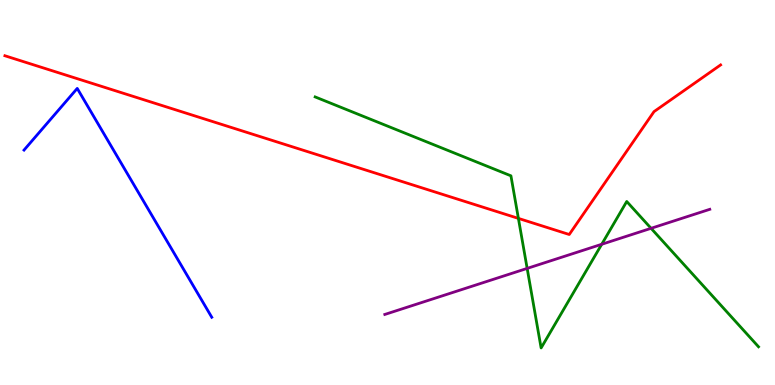[{'lines': ['blue', 'red'], 'intersections': []}, {'lines': ['green', 'red'], 'intersections': [{'x': 6.69, 'y': 4.33}]}, {'lines': ['purple', 'red'], 'intersections': []}, {'lines': ['blue', 'green'], 'intersections': []}, {'lines': ['blue', 'purple'], 'intersections': []}, {'lines': ['green', 'purple'], 'intersections': [{'x': 6.8, 'y': 3.03}, {'x': 7.76, 'y': 3.66}, {'x': 8.4, 'y': 4.07}]}]